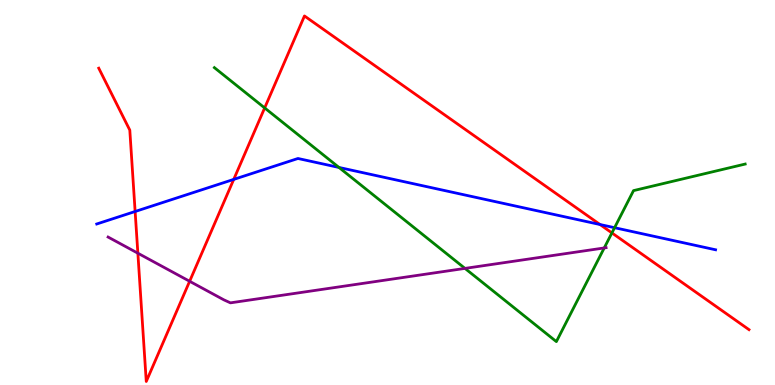[{'lines': ['blue', 'red'], 'intersections': [{'x': 1.74, 'y': 4.51}, {'x': 3.02, 'y': 5.34}, {'x': 7.74, 'y': 4.17}]}, {'lines': ['green', 'red'], 'intersections': [{'x': 3.42, 'y': 7.2}, {'x': 7.9, 'y': 3.95}]}, {'lines': ['purple', 'red'], 'intersections': [{'x': 1.78, 'y': 3.42}, {'x': 2.45, 'y': 2.69}]}, {'lines': ['blue', 'green'], 'intersections': [{'x': 4.37, 'y': 5.65}, {'x': 7.93, 'y': 4.09}]}, {'lines': ['blue', 'purple'], 'intersections': []}, {'lines': ['green', 'purple'], 'intersections': [{'x': 6.0, 'y': 3.03}, {'x': 7.8, 'y': 3.56}]}]